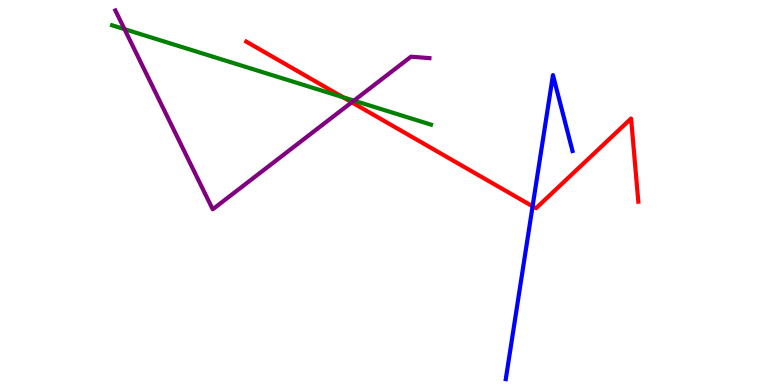[{'lines': ['blue', 'red'], 'intersections': [{'x': 6.87, 'y': 4.64}]}, {'lines': ['green', 'red'], 'intersections': [{'x': 4.42, 'y': 7.48}]}, {'lines': ['purple', 'red'], 'intersections': [{'x': 4.54, 'y': 7.34}]}, {'lines': ['blue', 'green'], 'intersections': []}, {'lines': ['blue', 'purple'], 'intersections': []}, {'lines': ['green', 'purple'], 'intersections': [{'x': 1.61, 'y': 9.24}, {'x': 4.57, 'y': 7.39}]}]